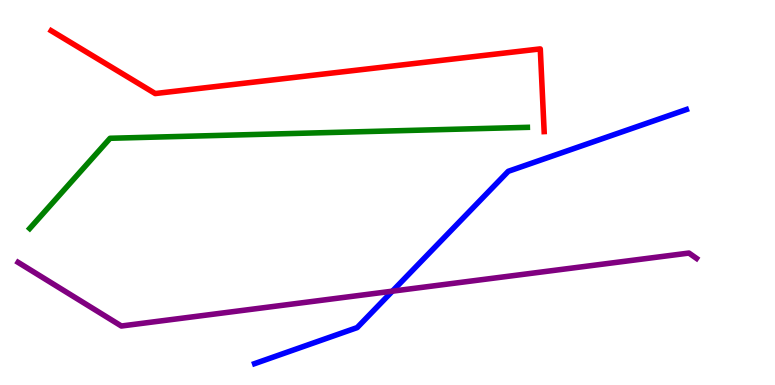[{'lines': ['blue', 'red'], 'intersections': []}, {'lines': ['green', 'red'], 'intersections': []}, {'lines': ['purple', 'red'], 'intersections': []}, {'lines': ['blue', 'green'], 'intersections': []}, {'lines': ['blue', 'purple'], 'intersections': [{'x': 5.06, 'y': 2.44}]}, {'lines': ['green', 'purple'], 'intersections': []}]